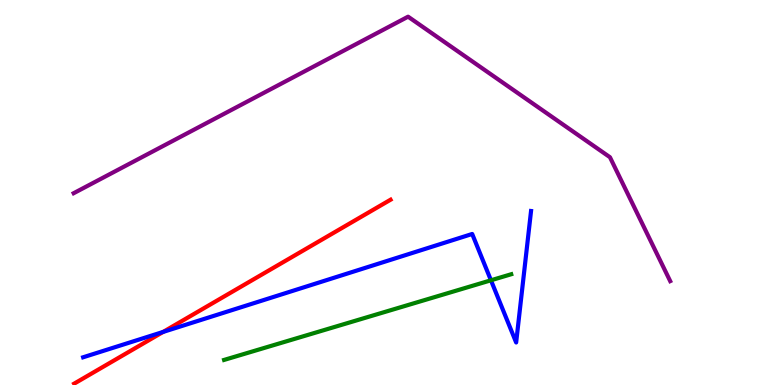[{'lines': ['blue', 'red'], 'intersections': [{'x': 2.11, 'y': 1.38}]}, {'lines': ['green', 'red'], 'intersections': []}, {'lines': ['purple', 'red'], 'intersections': []}, {'lines': ['blue', 'green'], 'intersections': [{'x': 6.33, 'y': 2.72}]}, {'lines': ['blue', 'purple'], 'intersections': []}, {'lines': ['green', 'purple'], 'intersections': []}]